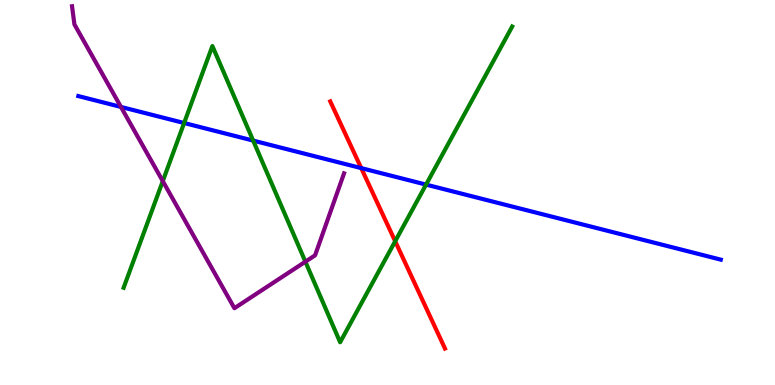[{'lines': ['blue', 'red'], 'intersections': [{'x': 4.66, 'y': 5.63}]}, {'lines': ['green', 'red'], 'intersections': [{'x': 5.1, 'y': 3.73}]}, {'lines': ['purple', 'red'], 'intersections': []}, {'lines': ['blue', 'green'], 'intersections': [{'x': 2.38, 'y': 6.8}, {'x': 3.27, 'y': 6.35}, {'x': 5.5, 'y': 5.21}]}, {'lines': ['blue', 'purple'], 'intersections': [{'x': 1.56, 'y': 7.22}]}, {'lines': ['green', 'purple'], 'intersections': [{'x': 2.1, 'y': 5.3}, {'x': 3.94, 'y': 3.2}]}]